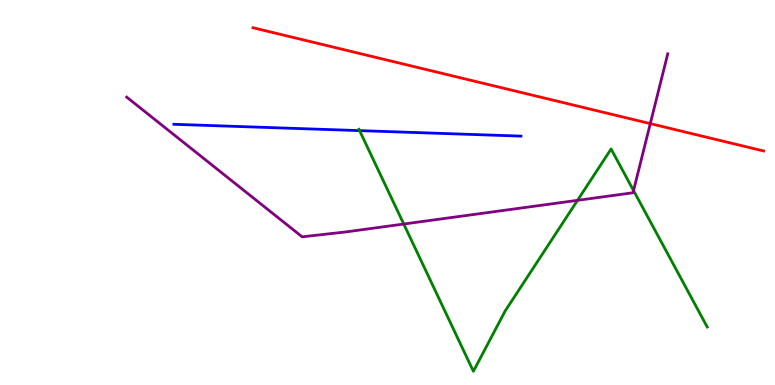[{'lines': ['blue', 'red'], 'intersections': []}, {'lines': ['green', 'red'], 'intersections': []}, {'lines': ['purple', 'red'], 'intersections': [{'x': 8.39, 'y': 6.79}]}, {'lines': ['blue', 'green'], 'intersections': [{'x': 4.64, 'y': 6.61}]}, {'lines': ['blue', 'purple'], 'intersections': []}, {'lines': ['green', 'purple'], 'intersections': [{'x': 5.21, 'y': 4.18}, {'x': 7.45, 'y': 4.8}, {'x': 8.17, 'y': 5.05}]}]